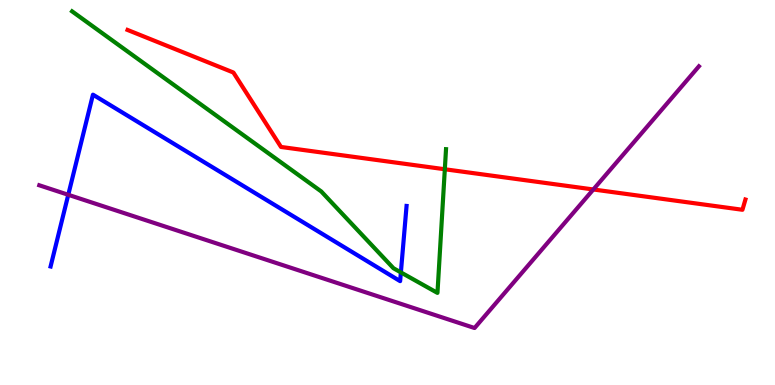[{'lines': ['blue', 'red'], 'intersections': []}, {'lines': ['green', 'red'], 'intersections': [{'x': 5.74, 'y': 5.6}]}, {'lines': ['purple', 'red'], 'intersections': [{'x': 7.66, 'y': 5.08}]}, {'lines': ['blue', 'green'], 'intersections': [{'x': 5.17, 'y': 2.92}]}, {'lines': ['blue', 'purple'], 'intersections': [{'x': 0.881, 'y': 4.94}]}, {'lines': ['green', 'purple'], 'intersections': []}]